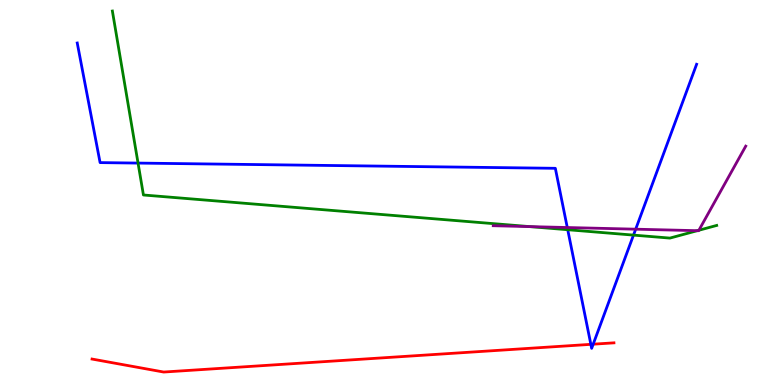[{'lines': ['blue', 'red'], 'intersections': [{'x': 7.62, 'y': 1.06}, {'x': 7.65, 'y': 1.06}]}, {'lines': ['green', 'red'], 'intersections': []}, {'lines': ['purple', 'red'], 'intersections': []}, {'lines': ['blue', 'green'], 'intersections': [{'x': 1.78, 'y': 5.76}, {'x': 7.33, 'y': 4.03}, {'x': 8.17, 'y': 3.89}]}, {'lines': ['blue', 'purple'], 'intersections': [{'x': 7.32, 'y': 4.09}, {'x': 8.2, 'y': 4.05}]}, {'lines': ['green', 'purple'], 'intersections': [{'x': 6.83, 'y': 4.11}, {'x': 9.0, 'y': 4.01}, {'x': 9.02, 'y': 4.02}]}]